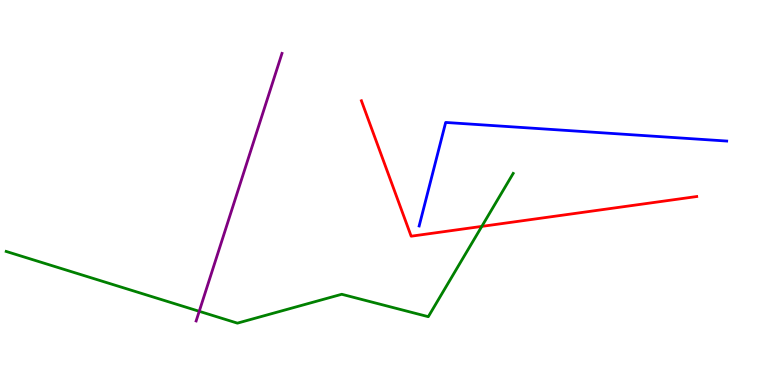[{'lines': ['blue', 'red'], 'intersections': []}, {'lines': ['green', 'red'], 'intersections': [{'x': 6.22, 'y': 4.12}]}, {'lines': ['purple', 'red'], 'intersections': []}, {'lines': ['blue', 'green'], 'intersections': []}, {'lines': ['blue', 'purple'], 'intersections': []}, {'lines': ['green', 'purple'], 'intersections': [{'x': 2.57, 'y': 1.91}]}]